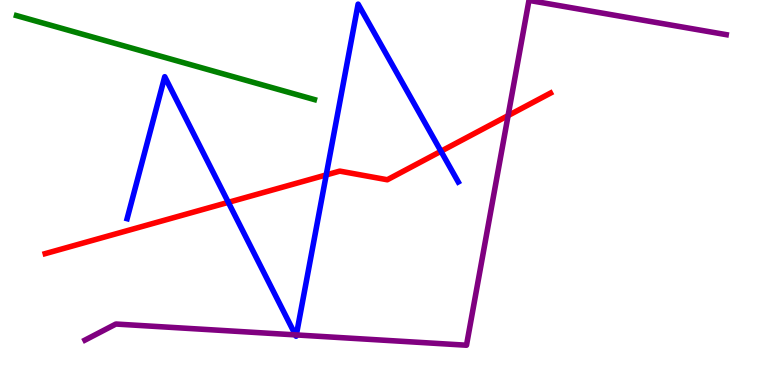[{'lines': ['blue', 'red'], 'intersections': [{'x': 2.95, 'y': 4.74}, {'x': 4.21, 'y': 5.46}, {'x': 5.69, 'y': 6.07}]}, {'lines': ['green', 'red'], 'intersections': []}, {'lines': ['purple', 'red'], 'intersections': [{'x': 6.56, 'y': 7.0}]}, {'lines': ['blue', 'green'], 'intersections': []}, {'lines': ['blue', 'purple'], 'intersections': [{'x': 3.81, 'y': 1.3}, {'x': 3.82, 'y': 1.3}]}, {'lines': ['green', 'purple'], 'intersections': []}]